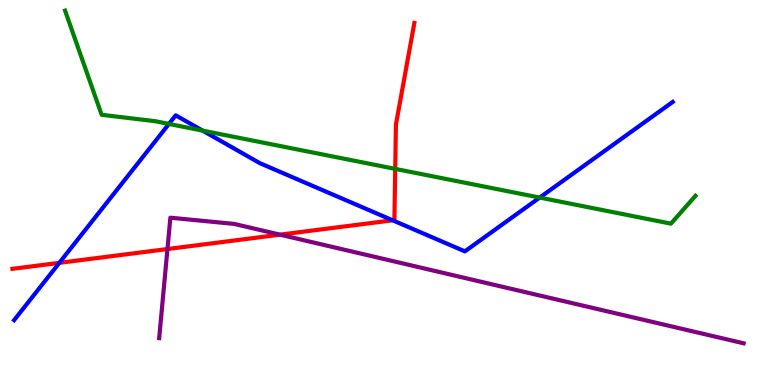[{'lines': ['blue', 'red'], 'intersections': [{'x': 0.765, 'y': 3.17}, {'x': 5.07, 'y': 4.28}]}, {'lines': ['green', 'red'], 'intersections': [{'x': 5.1, 'y': 5.61}]}, {'lines': ['purple', 'red'], 'intersections': [{'x': 2.16, 'y': 3.53}, {'x': 3.61, 'y': 3.9}]}, {'lines': ['blue', 'green'], 'intersections': [{'x': 2.18, 'y': 6.78}, {'x': 2.61, 'y': 6.61}, {'x': 6.96, 'y': 4.87}]}, {'lines': ['blue', 'purple'], 'intersections': []}, {'lines': ['green', 'purple'], 'intersections': []}]